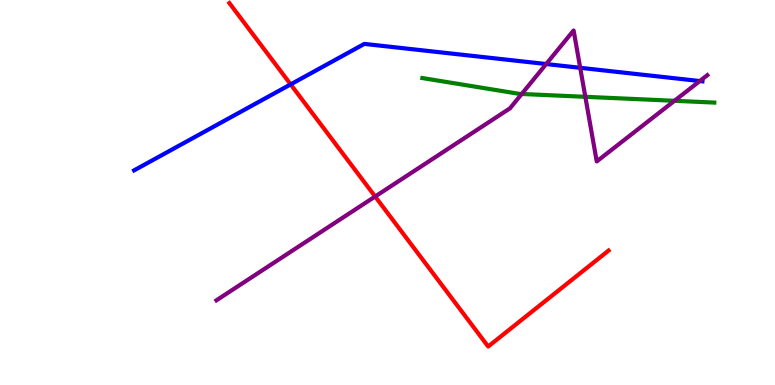[{'lines': ['blue', 'red'], 'intersections': [{'x': 3.75, 'y': 7.81}]}, {'lines': ['green', 'red'], 'intersections': []}, {'lines': ['purple', 'red'], 'intersections': [{'x': 4.84, 'y': 4.9}]}, {'lines': ['blue', 'green'], 'intersections': []}, {'lines': ['blue', 'purple'], 'intersections': [{'x': 7.05, 'y': 8.34}, {'x': 7.49, 'y': 8.24}, {'x': 9.03, 'y': 7.89}]}, {'lines': ['green', 'purple'], 'intersections': [{'x': 6.73, 'y': 7.56}, {'x': 7.55, 'y': 7.49}, {'x': 8.7, 'y': 7.38}]}]